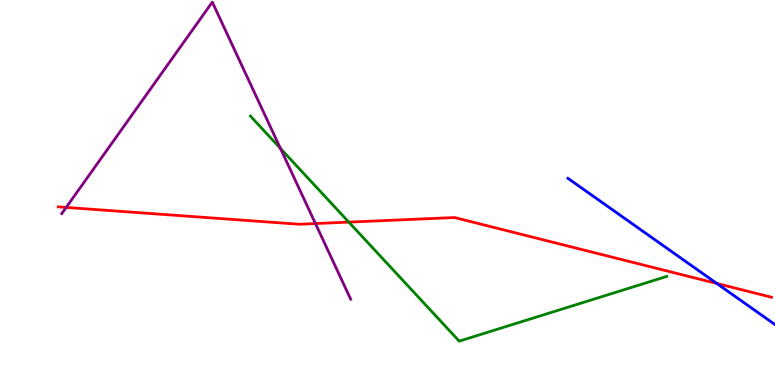[{'lines': ['blue', 'red'], 'intersections': [{'x': 9.25, 'y': 2.64}]}, {'lines': ['green', 'red'], 'intersections': [{'x': 4.5, 'y': 4.23}]}, {'lines': ['purple', 'red'], 'intersections': [{'x': 0.854, 'y': 4.61}, {'x': 4.07, 'y': 4.19}]}, {'lines': ['blue', 'green'], 'intersections': []}, {'lines': ['blue', 'purple'], 'intersections': []}, {'lines': ['green', 'purple'], 'intersections': [{'x': 3.62, 'y': 6.14}]}]